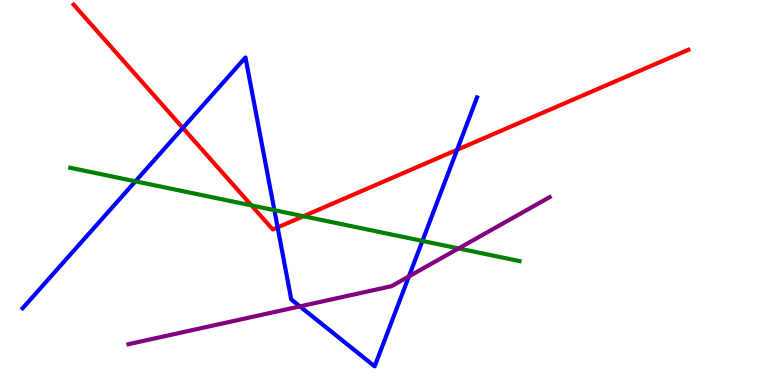[{'lines': ['blue', 'red'], 'intersections': [{'x': 2.36, 'y': 6.68}, {'x': 3.58, 'y': 4.09}, {'x': 5.9, 'y': 6.11}]}, {'lines': ['green', 'red'], 'intersections': [{'x': 3.24, 'y': 4.66}, {'x': 3.92, 'y': 4.38}]}, {'lines': ['purple', 'red'], 'intersections': []}, {'lines': ['blue', 'green'], 'intersections': [{'x': 1.75, 'y': 5.29}, {'x': 3.54, 'y': 4.54}, {'x': 5.45, 'y': 3.74}]}, {'lines': ['blue', 'purple'], 'intersections': [{'x': 3.87, 'y': 2.04}, {'x': 5.28, 'y': 2.82}]}, {'lines': ['green', 'purple'], 'intersections': [{'x': 5.92, 'y': 3.55}]}]